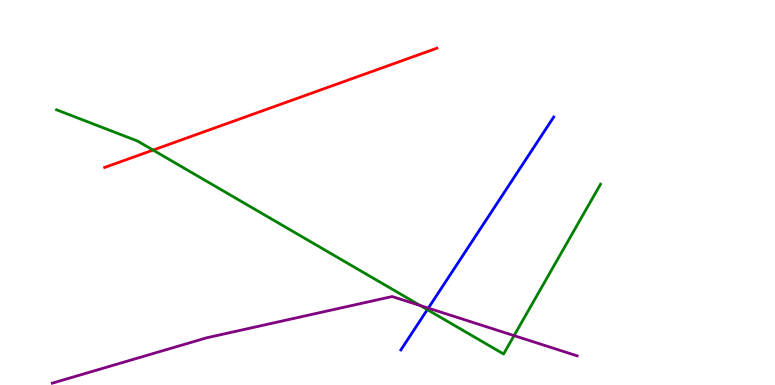[{'lines': ['blue', 'red'], 'intersections': []}, {'lines': ['green', 'red'], 'intersections': [{'x': 1.98, 'y': 6.1}]}, {'lines': ['purple', 'red'], 'intersections': []}, {'lines': ['blue', 'green'], 'intersections': [{'x': 5.51, 'y': 1.96}]}, {'lines': ['blue', 'purple'], 'intersections': [{'x': 5.53, 'y': 2.0}]}, {'lines': ['green', 'purple'], 'intersections': [{'x': 5.42, 'y': 2.06}, {'x': 6.63, 'y': 1.28}]}]